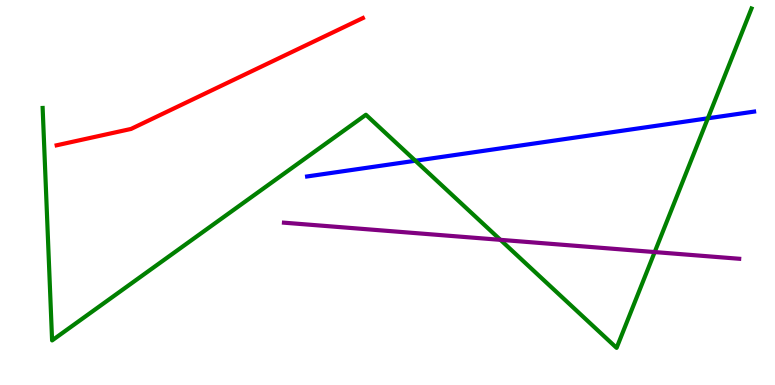[{'lines': ['blue', 'red'], 'intersections': []}, {'lines': ['green', 'red'], 'intersections': []}, {'lines': ['purple', 'red'], 'intersections': []}, {'lines': ['blue', 'green'], 'intersections': [{'x': 5.36, 'y': 5.82}, {'x': 9.13, 'y': 6.93}]}, {'lines': ['blue', 'purple'], 'intersections': []}, {'lines': ['green', 'purple'], 'intersections': [{'x': 6.46, 'y': 3.77}, {'x': 8.45, 'y': 3.45}]}]